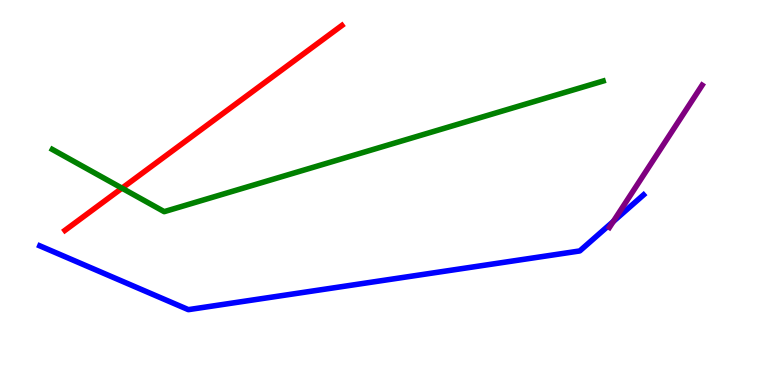[{'lines': ['blue', 'red'], 'intersections': []}, {'lines': ['green', 'red'], 'intersections': [{'x': 1.57, 'y': 5.11}]}, {'lines': ['purple', 'red'], 'intersections': []}, {'lines': ['blue', 'green'], 'intersections': []}, {'lines': ['blue', 'purple'], 'intersections': [{'x': 7.91, 'y': 4.25}]}, {'lines': ['green', 'purple'], 'intersections': []}]